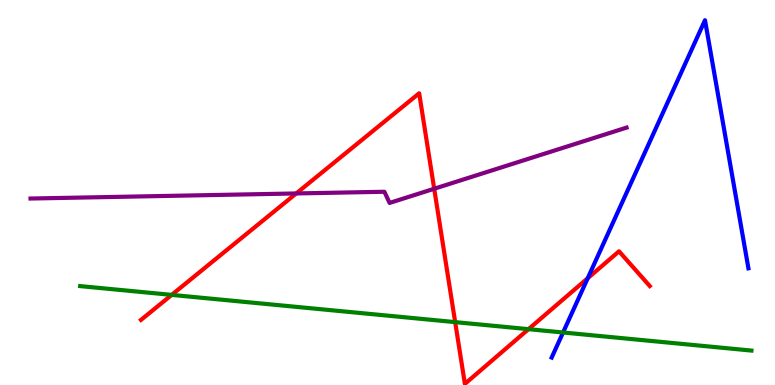[{'lines': ['blue', 'red'], 'intersections': [{'x': 7.58, 'y': 2.77}]}, {'lines': ['green', 'red'], 'intersections': [{'x': 2.22, 'y': 2.34}, {'x': 5.87, 'y': 1.63}, {'x': 6.82, 'y': 1.45}]}, {'lines': ['purple', 'red'], 'intersections': [{'x': 3.82, 'y': 4.98}, {'x': 5.6, 'y': 5.1}]}, {'lines': ['blue', 'green'], 'intersections': [{'x': 7.27, 'y': 1.36}]}, {'lines': ['blue', 'purple'], 'intersections': []}, {'lines': ['green', 'purple'], 'intersections': []}]